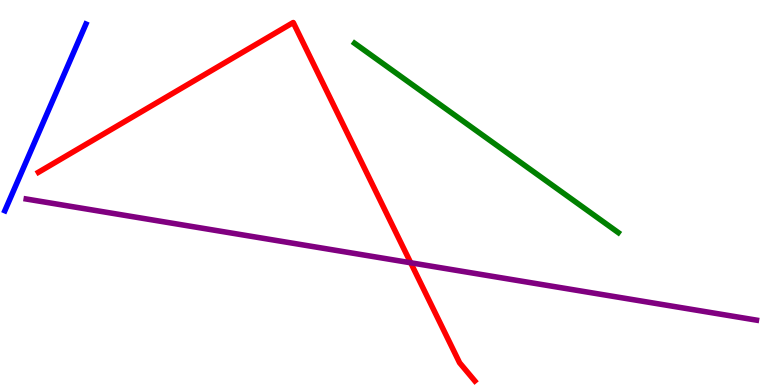[{'lines': ['blue', 'red'], 'intersections': []}, {'lines': ['green', 'red'], 'intersections': []}, {'lines': ['purple', 'red'], 'intersections': [{'x': 5.3, 'y': 3.17}]}, {'lines': ['blue', 'green'], 'intersections': []}, {'lines': ['blue', 'purple'], 'intersections': []}, {'lines': ['green', 'purple'], 'intersections': []}]